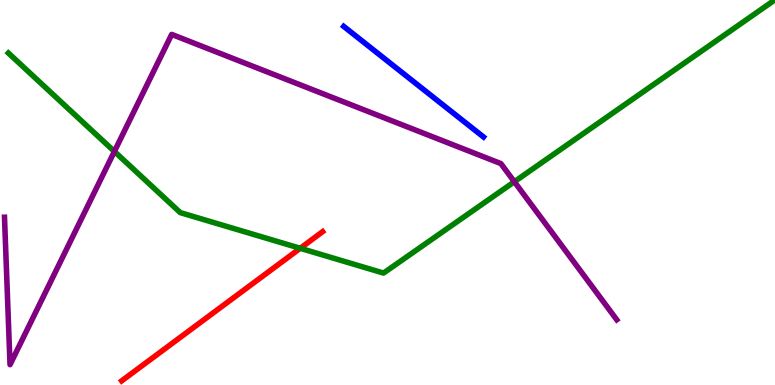[{'lines': ['blue', 'red'], 'intersections': []}, {'lines': ['green', 'red'], 'intersections': [{'x': 3.87, 'y': 3.55}]}, {'lines': ['purple', 'red'], 'intersections': []}, {'lines': ['blue', 'green'], 'intersections': []}, {'lines': ['blue', 'purple'], 'intersections': []}, {'lines': ['green', 'purple'], 'intersections': [{'x': 1.48, 'y': 6.07}, {'x': 6.64, 'y': 5.28}]}]